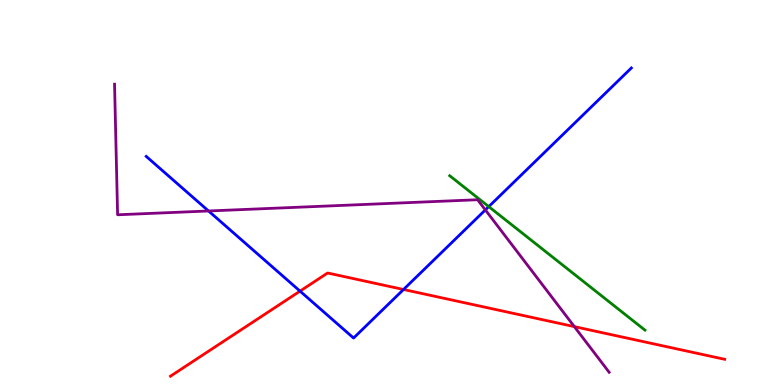[{'lines': ['blue', 'red'], 'intersections': [{'x': 3.87, 'y': 2.44}, {'x': 5.21, 'y': 2.48}]}, {'lines': ['green', 'red'], 'intersections': []}, {'lines': ['purple', 'red'], 'intersections': [{'x': 7.41, 'y': 1.52}]}, {'lines': ['blue', 'green'], 'intersections': [{'x': 6.31, 'y': 4.63}]}, {'lines': ['blue', 'purple'], 'intersections': [{'x': 2.69, 'y': 4.52}, {'x': 6.26, 'y': 4.55}]}, {'lines': ['green', 'purple'], 'intersections': []}]